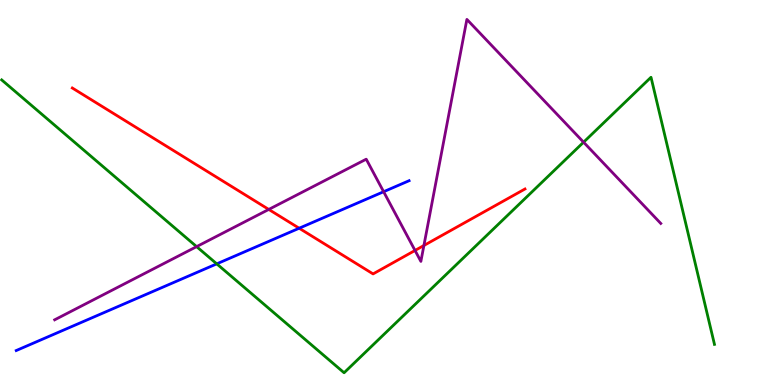[{'lines': ['blue', 'red'], 'intersections': [{'x': 3.86, 'y': 4.07}]}, {'lines': ['green', 'red'], 'intersections': []}, {'lines': ['purple', 'red'], 'intersections': [{'x': 3.47, 'y': 4.56}, {'x': 5.36, 'y': 3.49}, {'x': 5.47, 'y': 3.62}]}, {'lines': ['blue', 'green'], 'intersections': [{'x': 2.8, 'y': 3.15}]}, {'lines': ['blue', 'purple'], 'intersections': [{'x': 4.95, 'y': 5.02}]}, {'lines': ['green', 'purple'], 'intersections': [{'x': 2.54, 'y': 3.59}, {'x': 7.53, 'y': 6.31}]}]